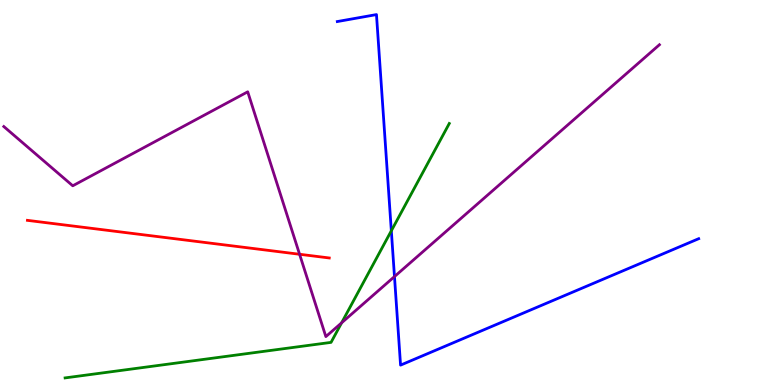[{'lines': ['blue', 'red'], 'intersections': []}, {'lines': ['green', 'red'], 'intersections': []}, {'lines': ['purple', 'red'], 'intersections': [{'x': 3.87, 'y': 3.4}]}, {'lines': ['blue', 'green'], 'intersections': [{'x': 5.05, 'y': 4.01}]}, {'lines': ['blue', 'purple'], 'intersections': [{'x': 5.09, 'y': 2.82}]}, {'lines': ['green', 'purple'], 'intersections': [{'x': 4.41, 'y': 1.61}]}]